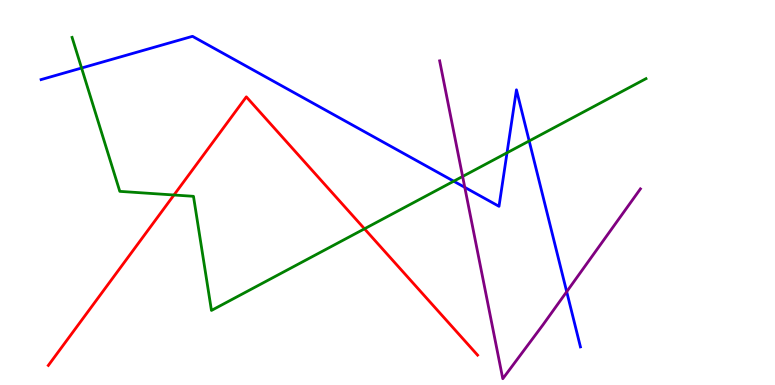[{'lines': ['blue', 'red'], 'intersections': []}, {'lines': ['green', 'red'], 'intersections': [{'x': 2.24, 'y': 4.93}, {'x': 4.7, 'y': 4.06}]}, {'lines': ['purple', 'red'], 'intersections': []}, {'lines': ['blue', 'green'], 'intersections': [{'x': 1.05, 'y': 8.23}, {'x': 5.85, 'y': 5.29}, {'x': 6.54, 'y': 6.03}, {'x': 6.83, 'y': 6.34}]}, {'lines': ['blue', 'purple'], 'intersections': [{'x': 6.0, 'y': 5.13}, {'x': 7.31, 'y': 2.42}]}, {'lines': ['green', 'purple'], 'intersections': [{'x': 5.97, 'y': 5.42}]}]